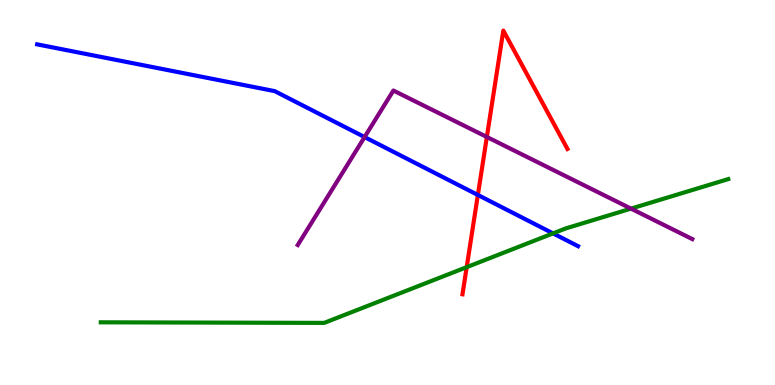[{'lines': ['blue', 'red'], 'intersections': [{'x': 6.17, 'y': 4.94}]}, {'lines': ['green', 'red'], 'intersections': [{'x': 6.02, 'y': 3.06}]}, {'lines': ['purple', 'red'], 'intersections': [{'x': 6.28, 'y': 6.44}]}, {'lines': ['blue', 'green'], 'intersections': [{'x': 7.14, 'y': 3.94}]}, {'lines': ['blue', 'purple'], 'intersections': [{'x': 4.7, 'y': 6.44}]}, {'lines': ['green', 'purple'], 'intersections': [{'x': 8.14, 'y': 4.58}]}]